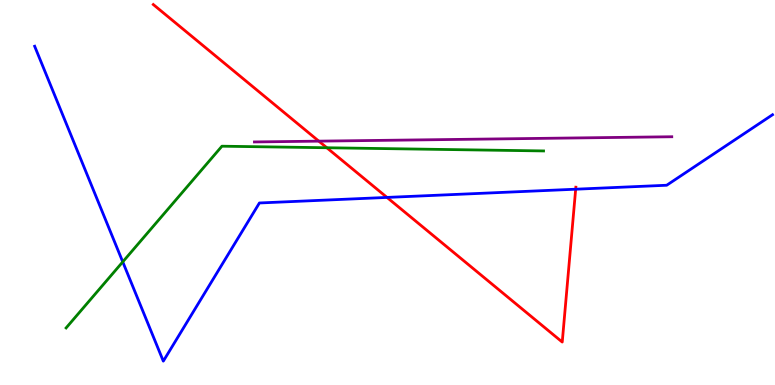[{'lines': ['blue', 'red'], 'intersections': [{'x': 4.99, 'y': 4.87}, {'x': 7.43, 'y': 5.09}]}, {'lines': ['green', 'red'], 'intersections': [{'x': 4.22, 'y': 6.16}]}, {'lines': ['purple', 'red'], 'intersections': [{'x': 4.11, 'y': 6.33}]}, {'lines': ['blue', 'green'], 'intersections': [{'x': 1.58, 'y': 3.2}]}, {'lines': ['blue', 'purple'], 'intersections': []}, {'lines': ['green', 'purple'], 'intersections': []}]